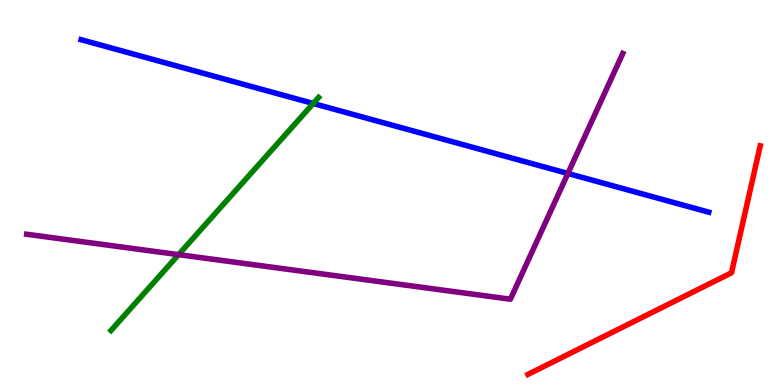[{'lines': ['blue', 'red'], 'intersections': []}, {'lines': ['green', 'red'], 'intersections': []}, {'lines': ['purple', 'red'], 'intersections': []}, {'lines': ['blue', 'green'], 'intersections': [{'x': 4.04, 'y': 7.31}]}, {'lines': ['blue', 'purple'], 'intersections': [{'x': 7.33, 'y': 5.49}]}, {'lines': ['green', 'purple'], 'intersections': [{'x': 2.3, 'y': 3.39}]}]